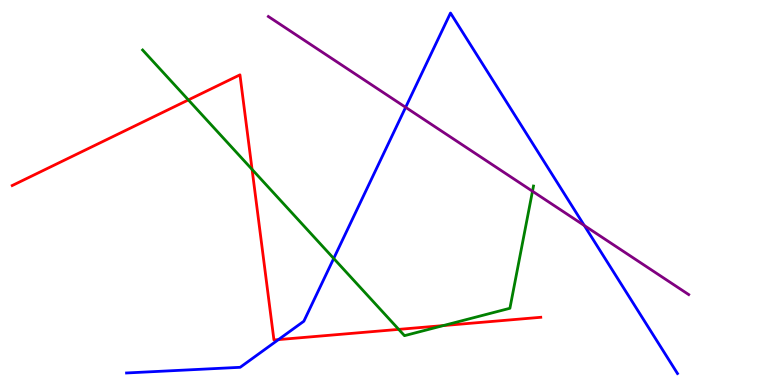[{'lines': ['blue', 'red'], 'intersections': [{'x': 3.59, 'y': 1.18}]}, {'lines': ['green', 'red'], 'intersections': [{'x': 2.43, 'y': 7.4}, {'x': 3.25, 'y': 5.6}, {'x': 5.14, 'y': 1.44}, {'x': 5.72, 'y': 1.54}]}, {'lines': ['purple', 'red'], 'intersections': []}, {'lines': ['blue', 'green'], 'intersections': [{'x': 4.31, 'y': 3.29}]}, {'lines': ['blue', 'purple'], 'intersections': [{'x': 5.23, 'y': 7.21}, {'x': 7.54, 'y': 4.14}]}, {'lines': ['green', 'purple'], 'intersections': [{'x': 6.87, 'y': 5.03}]}]